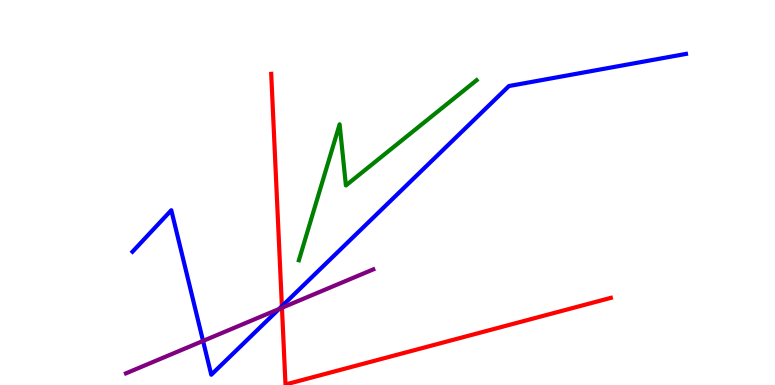[{'lines': ['blue', 'red'], 'intersections': [{'x': 3.64, 'y': 2.05}]}, {'lines': ['green', 'red'], 'intersections': []}, {'lines': ['purple', 'red'], 'intersections': [{'x': 3.64, 'y': 2.01}]}, {'lines': ['blue', 'green'], 'intersections': []}, {'lines': ['blue', 'purple'], 'intersections': [{'x': 2.62, 'y': 1.14}, {'x': 3.6, 'y': 1.97}]}, {'lines': ['green', 'purple'], 'intersections': []}]